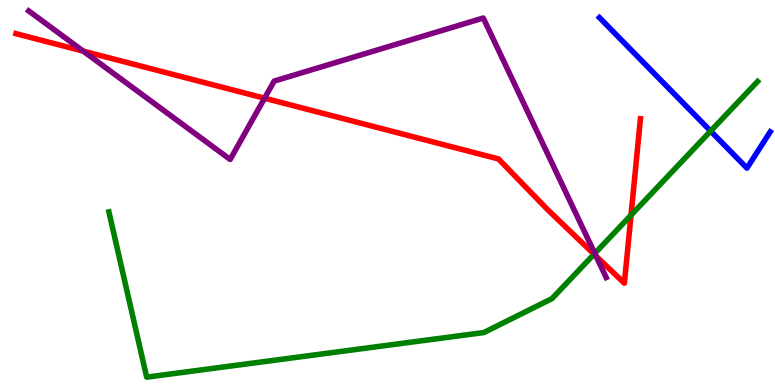[{'lines': ['blue', 'red'], 'intersections': []}, {'lines': ['green', 'red'], 'intersections': [{'x': 7.67, 'y': 3.4}, {'x': 8.14, 'y': 4.41}]}, {'lines': ['purple', 'red'], 'intersections': [{'x': 1.07, 'y': 8.67}, {'x': 3.41, 'y': 7.45}, {'x': 7.69, 'y': 3.35}]}, {'lines': ['blue', 'green'], 'intersections': [{'x': 9.17, 'y': 6.6}]}, {'lines': ['blue', 'purple'], 'intersections': []}, {'lines': ['green', 'purple'], 'intersections': [{'x': 7.67, 'y': 3.42}]}]